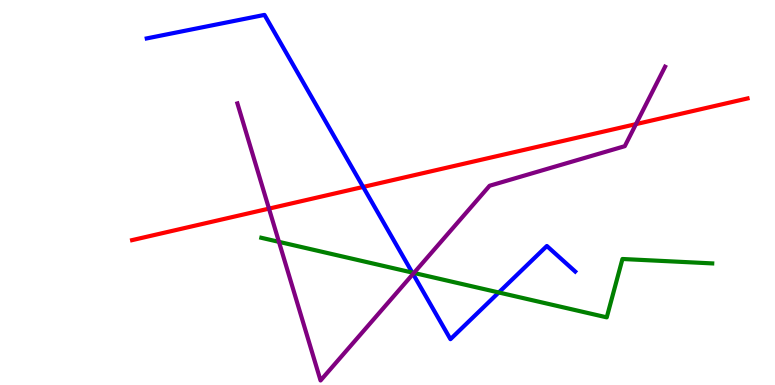[{'lines': ['blue', 'red'], 'intersections': [{'x': 4.69, 'y': 5.14}]}, {'lines': ['green', 'red'], 'intersections': []}, {'lines': ['purple', 'red'], 'intersections': [{'x': 3.47, 'y': 4.58}, {'x': 8.21, 'y': 6.78}]}, {'lines': ['blue', 'green'], 'intersections': [{'x': 5.32, 'y': 2.92}, {'x': 6.44, 'y': 2.4}]}, {'lines': ['blue', 'purple'], 'intersections': [{'x': 5.33, 'y': 2.88}]}, {'lines': ['green', 'purple'], 'intersections': [{'x': 3.6, 'y': 3.72}, {'x': 5.34, 'y': 2.91}]}]